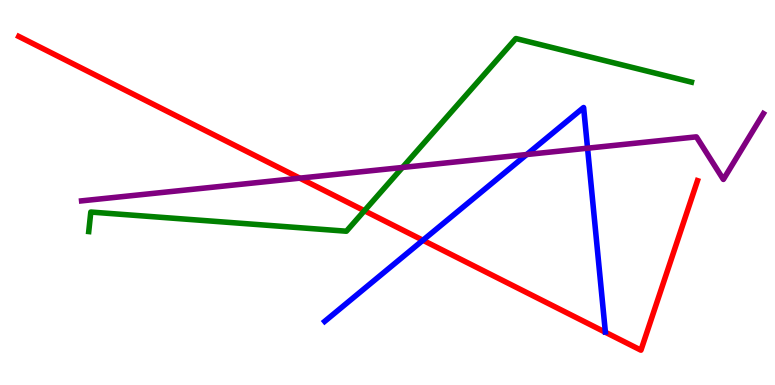[{'lines': ['blue', 'red'], 'intersections': [{'x': 5.46, 'y': 3.76}]}, {'lines': ['green', 'red'], 'intersections': [{'x': 4.7, 'y': 4.53}]}, {'lines': ['purple', 'red'], 'intersections': [{'x': 3.87, 'y': 5.37}]}, {'lines': ['blue', 'green'], 'intersections': []}, {'lines': ['blue', 'purple'], 'intersections': [{'x': 6.8, 'y': 5.99}, {'x': 7.58, 'y': 6.15}]}, {'lines': ['green', 'purple'], 'intersections': [{'x': 5.19, 'y': 5.65}]}]